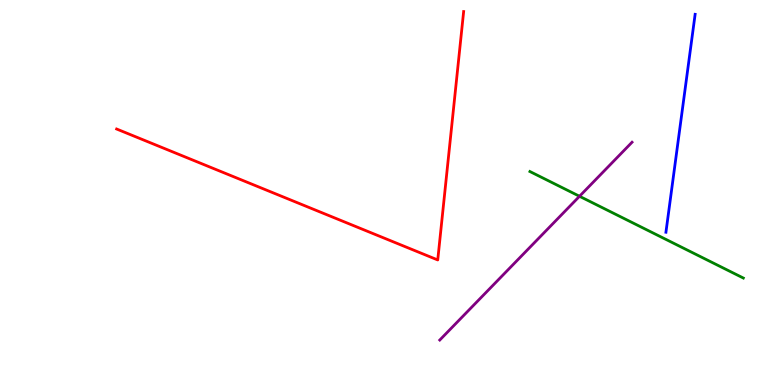[{'lines': ['blue', 'red'], 'intersections': []}, {'lines': ['green', 'red'], 'intersections': []}, {'lines': ['purple', 'red'], 'intersections': []}, {'lines': ['blue', 'green'], 'intersections': []}, {'lines': ['blue', 'purple'], 'intersections': []}, {'lines': ['green', 'purple'], 'intersections': [{'x': 7.48, 'y': 4.9}]}]